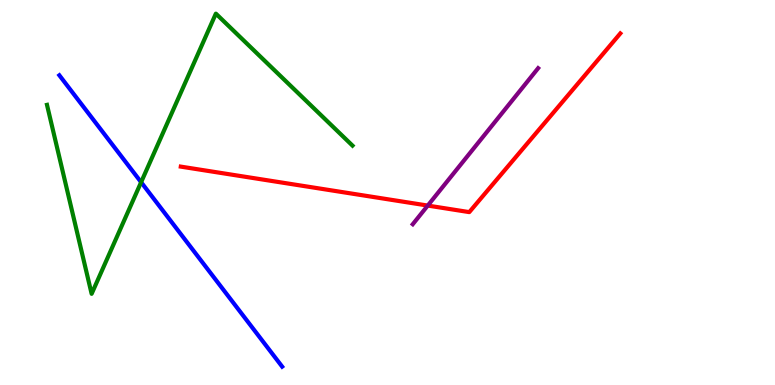[{'lines': ['blue', 'red'], 'intersections': []}, {'lines': ['green', 'red'], 'intersections': []}, {'lines': ['purple', 'red'], 'intersections': [{'x': 5.52, 'y': 4.66}]}, {'lines': ['blue', 'green'], 'intersections': [{'x': 1.82, 'y': 5.27}]}, {'lines': ['blue', 'purple'], 'intersections': []}, {'lines': ['green', 'purple'], 'intersections': []}]